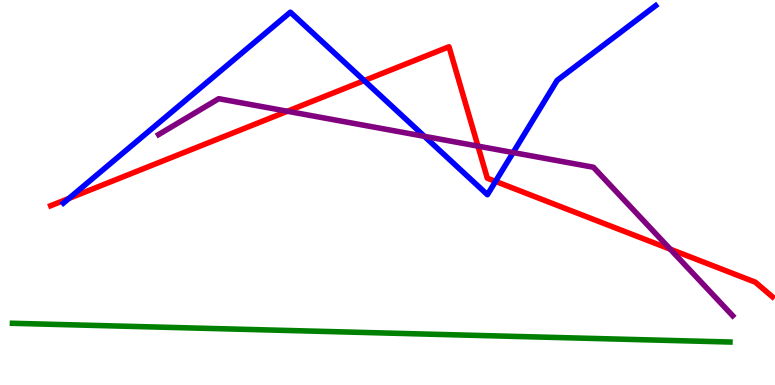[{'lines': ['blue', 'red'], 'intersections': [{'x': 0.889, 'y': 4.85}, {'x': 4.7, 'y': 7.91}, {'x': 6.39, 'y': 5.29}]}, {'lines': ['green', 'red'], 'intersections': []}, {'lines': ['purple', 'red'], 'intersections': [{'x': 3.71, 'y': 7.11}, {'x': 6.17, 'y': 6.2}, {'x': 8.65, 'y': 3.53}]}, {'lines': ['blue', 'green'], 'intersections': []}, {'lines': ['blue', 'purple'], 'intersections': [{'x': 5.48, 'y': 6.46}, {'x': 6.62, 'y': 6.04}]}, {'lines': ['green', 'purple'], 'intersections': []}]